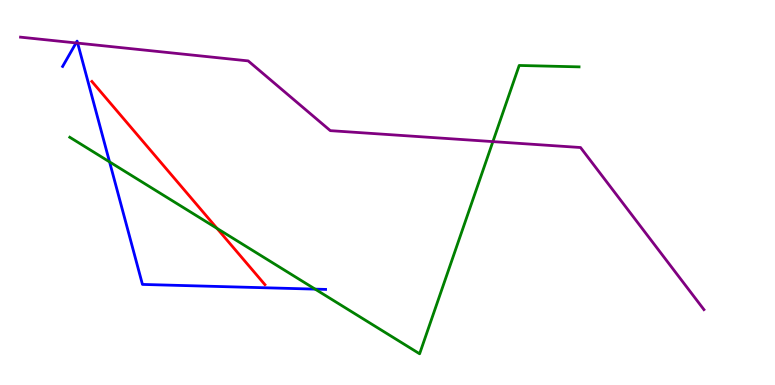[{'lines': ['blue', 'red'], 'intersections': []}, {'lines': ['green', 'red'], 'intersections': [{'x': 2.8, 'y': 4.07}]}, {'lines': ['purple', 'red'], 'intersections': []}, {'lines': ['blue', 'green'], 'intersections': [{'x': 1.41, 'y': 5.8}, {'x': 4.07, 'y': 2.49}]}, {'lines': ['blue', 'purple'], 'intersections': [{'x': 0.981, 'y': 8.88}, {'x': 1.0, 'y': 8.88}]}, {'lines': ['green', 'purple'], 'intersections': [{'x': 6.36, 'y': 6.32}]}]